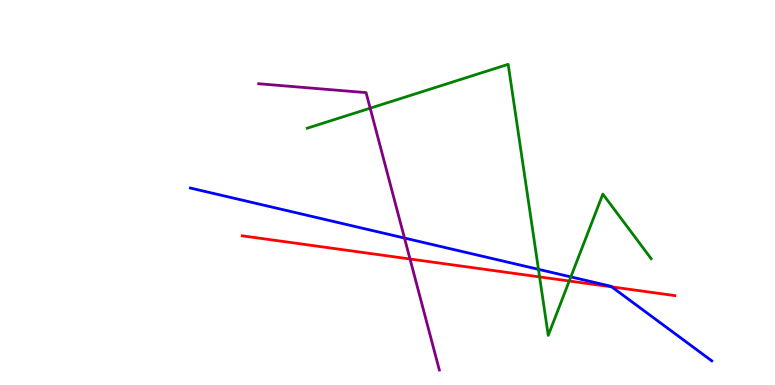[{'lines': ['blue', 'red'], 'intersections': [{'x': 7.89, 'y': 2.55}]}, {'lines': ['green', 'red'], 'intersections': [{'x': 6.96, 'y': 2.81}, {'x': 7.35, 'y': 2.7}]}, {'lines': ['purple', 'red'], 'intersections': [{'x': 5.29, 'y': 3.27}]}, {'lines': ['blue', 'green'], 'intersections': [{'x': 6.95, 'y': 3.0}, {'x': 7.37, 'y': 2.81}]}, {'lines': ['blue', 'purple'], 'intersections': [{'x': 5.22, 'y': 3.82}]}, {'lines': ['green', 'purple'], 'intersections': [{'x': 4.78, 'y': 7.19}]}]